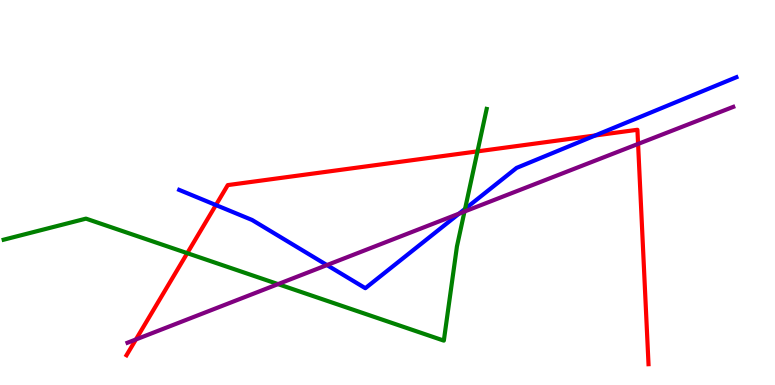[{'lines': ['blue', 'red'], 'intersections': [{'x': 2.79, 'y': 4.67}, {'x': 7.68, 'y': 6.48}]}, {'lines': ['green', 'red'], 'intersections': [{'x': 2.42, 'y': 3.42}, {'x': 6.16, 'y': 6.07}]}, {'lines': ['purple', 'red'], 'intersections': [{'x': 1.75, 'y': 1.18}, {'x': 8.23, 'y': 6.26}]}, {'lines': ['blue', 'green'], 'intersections': [{'x': 6.0, 'y': 4.57}]}, {'lines': ['blue', 'purple'], 'intersections': [{'x': 4.22, 'y': 3.11}, {'x': 5.92, 'y': 4.45}]}, {'lines': ['green', 'purple'], 'intersections': [{'x': 3.59, 'y': 2.62}, {'x': 5.99, 'y': 4.51}]}]